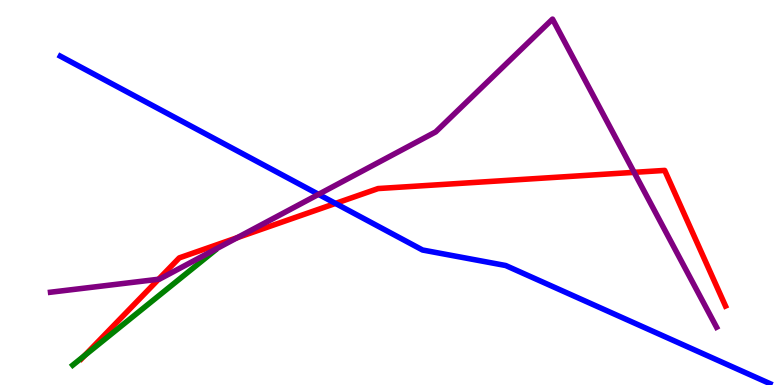[{'lines': ['blue', 'red'], 'intersections': [{'x': 4.33, 'y': 4.72}]}, {'lines': ['green', 'red'], 'intersections': [{'x': 1.09, 'y': 0.764}]}, {'lines': ['purple', 'red'], 'intersections': [{'x': 2.05, 'y': 2.75}, {'x': 3.06, 'y': 3.83}, {'x': 8.18, 'y': 5.52}]}, {'lines': ['blue', 'green'], 'intersections': []}, {'lines': ['blue', 'purple'], 'intersections': [{'x': 4.11, 'y': 4.95}]}, {'lines': ['green', 'purple'], 'intersections': []}]